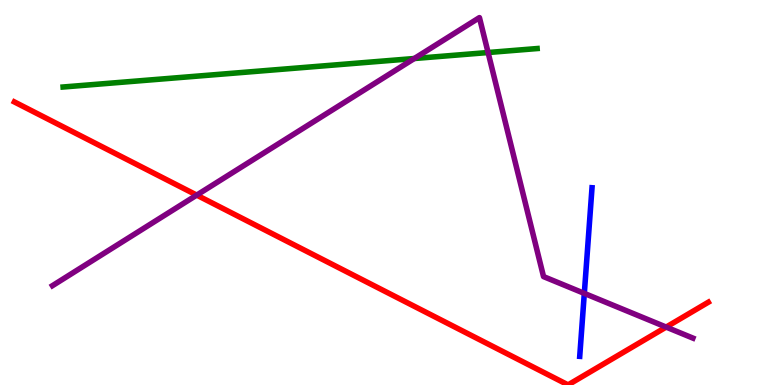[{'lines': ['blue', 'red'], 'intersections': []}, {'lines': ['green', 'red'], 'intersections': []}, {'lines': ['purple', 'red'], 'intersections': [{'x': 2.54, 'y': 4.93}, {'x': 8.6, 'y': 1.5}]}, {'lines': ['blue', 'green'], 'intersections': []}, {'lines': ['blue', 'purple'], 'intersections': [{'x': 7.54, 'y': 2.38}]}, {'lines': ['green', 'purple'], 'intersections': [{'x': 5.35, 'y': 8.48}, {'x': 6.3, 'y': 8.64}]}]